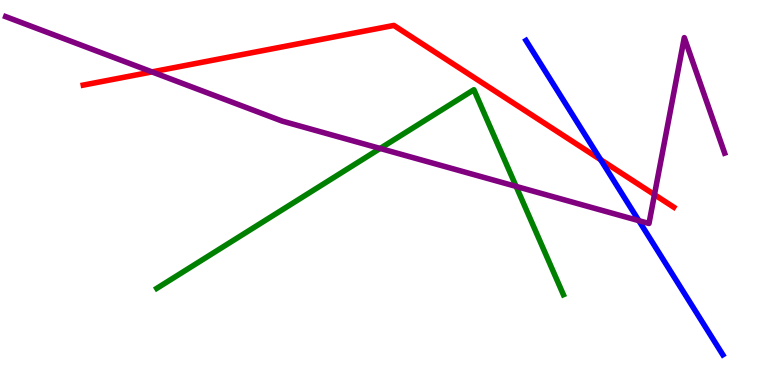[{'lines': ['blue', 'red'], 'intersections': [{'x': 7.75, 'y': 5.85}]}, {'lines': ['green', 'red'], 'intersections': []}, {'lines': ['purple', 'red'], 'intersections': [{'x': 1.96, 'y': 8.13}, {'x': 8.44, 'y': 4.94}]}, {'lines': ['blue', 'green'], 'intersections': []}, {'lines': ['blue', 'purple'], 'intersections': [{'x': 8.24, 'y': 4.27}]}, {'lines': ['green', 'purple'], 'intersections': [{'x': 4.91, 'y': 6.14}, {'x': 6.66, 'y': 5.16}]}]